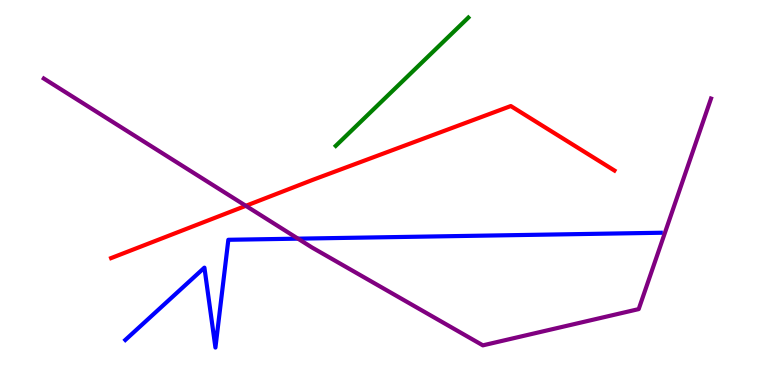[{'lines': ['blue', 'red'], 'intersections': []}, {'lines': ['green', 'red'], 'intersections': []}, {'lines': ['purple', 'red'], 'intersections': [{'x': 3.17, 'y': 4.65}]}, {'lines': ['blue', 'green'], 'intersections': []}, {'lines': ['blue', 'purple'], 'intersections': [{'x': 3.84, 'y': 3.8}]}, {'lines': ['green', 'purple'], 'intersections': []}]